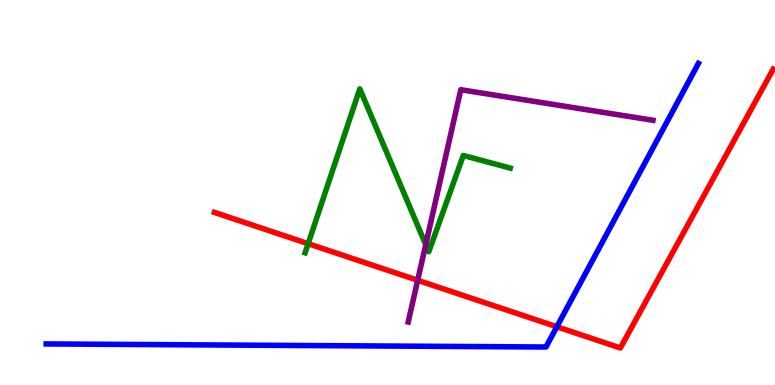[{'lines': ['blue', 'red'], 'intersections': [{'x': 7.19, 'y': 1.51}]}, {'lines': ['green', 'red'], 'intersections': [{'x': 3.98, 'y': 3.67}]}, {'lines': ['purple', 'red'], 'intersections': [{'x': 5.39, 'y': 2.72}]}, {'lines': ['blue', 'green'], 'intersections': []}, {'lines': ['blue', 'purple'], 'intersections': []}, {'lines': ['green', 'purple'], 'intersections': [{'x': 5.49, 'y': 3.65}]}]